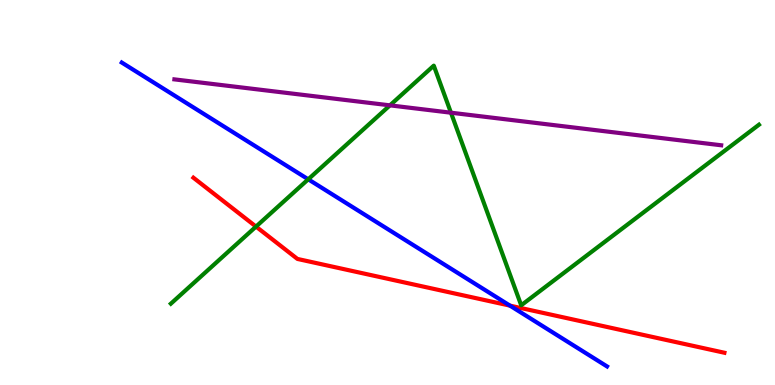[{'lines': ['blue', 'red'], 'intersections': [{'x': 6.58, 'y': 2.06}]}, {'lines': ['green', 'red'], 'intersections': [{'x': 3.3, 'y': 4.11}]}, {'lines': ['purple', 'red'], 'intersections': []}, {'lines': ['blue', 'green'], 'intersections': [{'x': 3.98, 'y': 5.34}]}, {'lines': ['blue', 'purple'], 'intersections': []}, {'lines': ['green', 'purple'], 'intersections': [{'x': 5.03, 'y': 7.26}, {'x': 5.82, 'y': 7.07}]}]